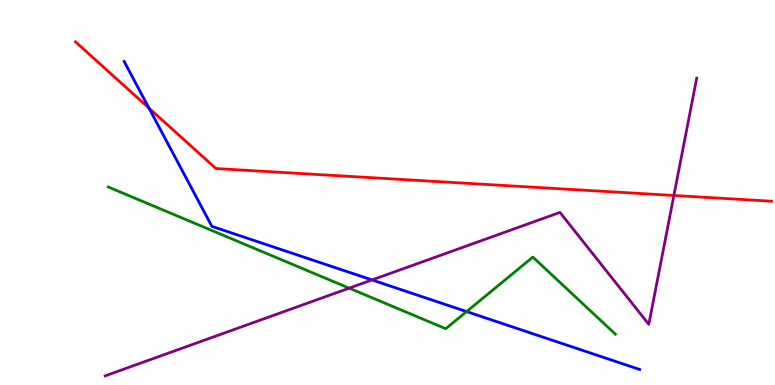[{'lines': ['blue', 'red'], 'intersections': [{'x': 1.92, 'y': 7.19}]}, {'lines': ['green', 'red'], 'intersections': []}, {'lines': ['purple', 'red'], 'intersections': [{'x': 8.7, 'y': 4.92}]}, {'lines': ['blue', 'green'], 'intersections': [{'x': 6.02, 'y': 1.91}]}, {'lines': ['blue', 'purple'], 'intersections': [{'x': 4.8, 'y': 2.73}]}, {'lines': ['green', 'purple'], 'intersections': [{'x': 4.51, 'y': 2.52}]}]